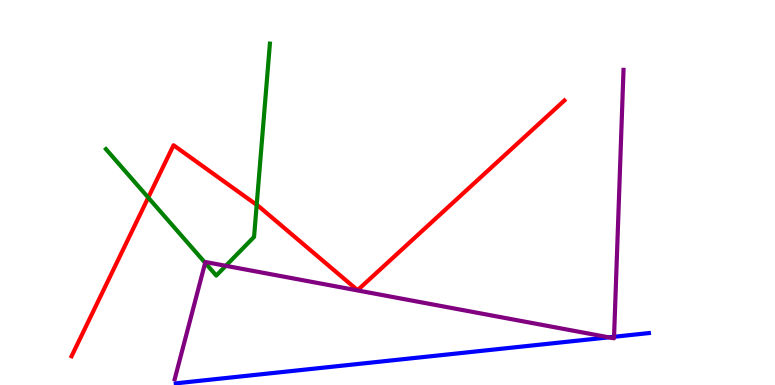[{'lines': ['blue', 'red'], 'intersections': []}, {'lines': ['green', 'red'], 'intersections': [{'x': 1.91, 'y': 4.87}, {'x': 3.31, 'y': 4.68}]}, {'lines': ['purple', 'red'], 'intersections': []}, {'lines': ['blue', 'green'], 'intersections': []}, {'lines': ['blue', 'purple'], 'intersections': [{'x': 7.86, 'y': 1.24}, {'x': 7.92, 'y': 1.25}]}, {'lines': ['green', 'purple'], 'intersections': [{'x': 2.65, 'y': 3.17}, {'x': 2.91, 'y': 3.1}]}]